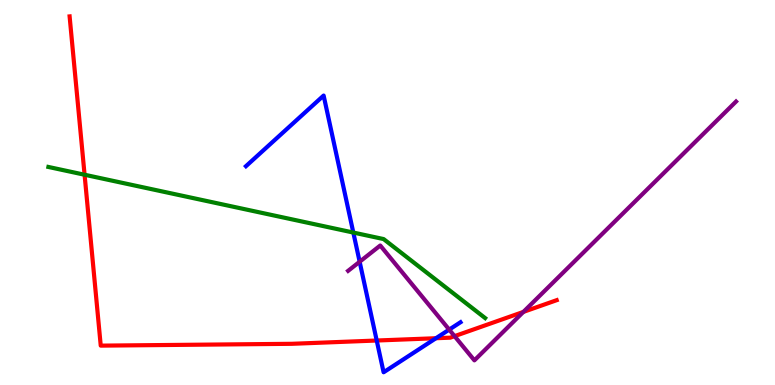[{'lines': ['blue', 'red'], 'intersections': [{'x': 4.86, 'y': 1.16}, {'x': 5.63, 'y': 1.21}]}, {'lines': ['green', 'red'], 'intersections': [{'x': 1.09, 'y': 5.46}]}, {'lines': ['purple', 'red'], 'intersections': [{'x': 5.87, 'y': 1.27}, {'x': 6.75, 'y': 1.9}]}, {'lines': ['blue', 'green'], 'intersections': [{'x': 4.56, 'y': 3.96}]}, {'lines': ['blue', 'purple'], 'intersections': [{'x': 4.64, 'y': 3.2}, {'x': 5.8, 'y': 1.44}]}, {'lines': ['green', 'purple'], 'intersections': []}]